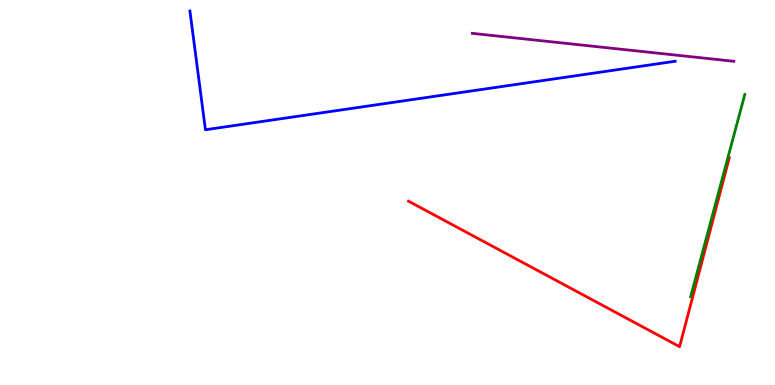[{'lines': ['blue', 'red'], 'intersections': []}, {'lines': ['green', 'red'], 'intersections': []}, {'lines': ['purple', 'red'], 'intersections': []}, {'lines': ['blue', 'green'], 'intersections': []}, {'lines': ['blue', 'purple'], 'intersections': []}, {'lines': ['green', 'purple'], 'intersections': []}]